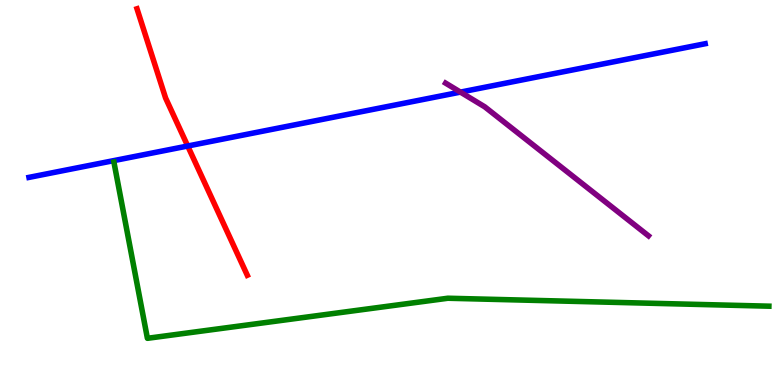[{'lines': ['blue', 'red'], 'intersections': [{'x': 2.42, 'y': 6.21}]}, {'lines': ['green', 'red'], 'intersections': []}, {'lines': ['purple', 'red'], 'intersections': []}, {'lines': ['blue', 'green'], 'intersections': []}, {'lines': ['blue', 'purple'], 'intersections': [{'x': 5.94, 'y': 7.61}]}, {'lines': ['green', 'purple'], 'intersections': []}]